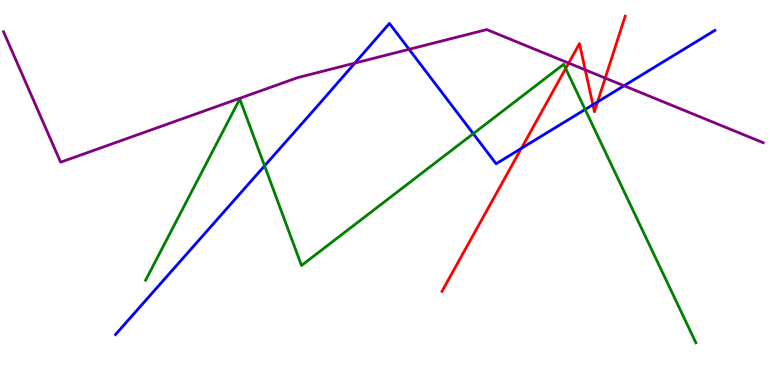[{'lines': ['blue', 'red'], 'intersections': [{'x': 6.73, 'y': 6.15}, {'x': 7.65, 'y': 7.28}, {'x': 7.71, 'y': 7.35}]}, {'lines': ['green', 'red'], 'intersections': [{'x': 7.3, 'y': 8.22}]}, {'lines': ['purple', 'red'], 'intersections': [{'x': 7.34, 'y': 8.36}, {'x': 7.55, 'y': 8.18}, {'x': 7.81, 'y': 7.97}]}, {'lines': ['blue', 'green'], 'intersections': [{'x': 3.41, 'y': 5.69}, {'x': 6.11, 'y': 6.53}, {'x': 7.55, 'y': 7.16}]}, {'lines': ['blue', 'purple'], 'intersections': [{'x': 4.58, 'y': 8.36}, {'x': 5.28, 'y': 8.72}, {'x': 8.05, 'y': 7.77}]}, {'lines': ['green', 'purple'], 'intersections': []}]